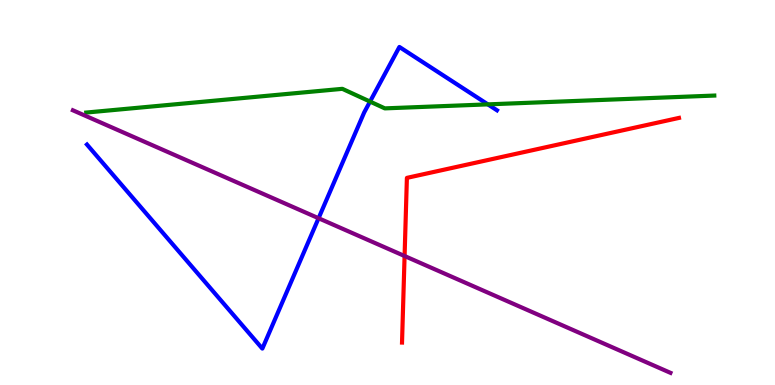[{'lines': ['blue', 'red'], 'intersections': []}, {'lines': ['green', 'red'], 'intersections': []}, {'lines': ['purple', 'red'], 'intersections': [{'x': 5.22, 'y': 3.35}]}, {'lines': ['blue', 'green'], 'intersections': [{'x': 4.77, 'y': 7.36}, {'x': 6.29, 'y': 7.29}]}, {'lines': ['blue', 'purple'], 'intersections': [{'x': 4.11, 'y': 4.33}]}, {'lines': ['green', 'purple'], 'intersections': []}]